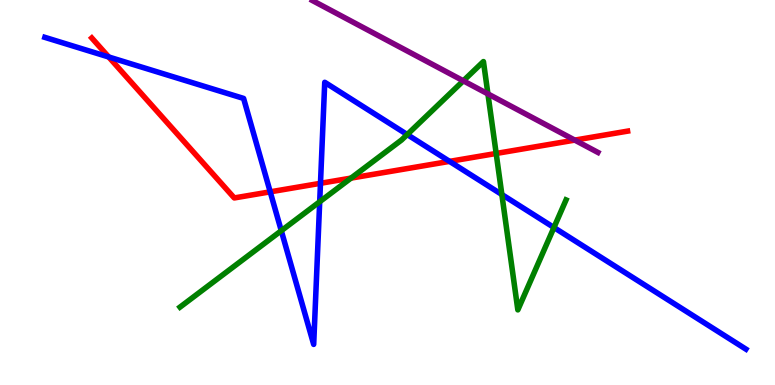[{'lines': ['blue', 'red'], 'intersections': [{'x': 1.4, 'y': 8.52}, {'x': 3.49, 'y': 5.02}, {'x': 4.14, 'y': 5.24}, {'x': 5.8, 'y': 5.81}]}, {'lines': ['green', 'red'], 'intersections': [{'x': 4.53, 'y': 5.37}, {'x': 6.4, 'y': 6.01}]}, {'lines': ['purple', 'red'], 'intersections': [{'x': 7.42, 'y': 6.36}]}, {'lines': ['blue', 'green'], 'intersections': [{'x': 3.63, 'y': 4.01}, {'x': 4.13, 'y': 4.76}, {'x': 5.25, 'y': 6.5}, {'x': 6.48, 'y': 4.95}, {'x': 7.15, 'y': 4.09}]}, {'lines': ['blue', 'purple'], 'intersections': []}, {'lines': ['green', 'purple'], 'intersections': [{'x': 5.98, 'y': 7.9}, {'x': 6.3, 'y': 7.56}]}]